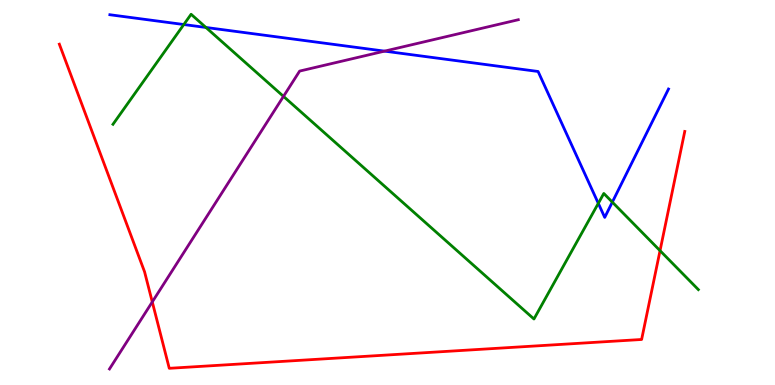[{'lines': ['blue', 'red'], 'intersections': []}, {'lines': ['green', 'red'], 'intersections': [{'x': 8.52, 'y': 3.49}]}, {'lines': ['purple', 'red'], 'intersections': [{'x': 1.96, 'y': 2.16}]}, {'lines': ['blue', 'green'], 'intersections': [{'x': 2.37, 'y': 9.36}, {'x': 2.66, 'y': 9.29}, {'x': 7.72, 'y': 4.72}, {'x': 7.9, 'y': 4.75}]}, {'lines': ['blue', 'purple'], 'intersections': [{'x': 4.96, 'y': 8.67}]}, {'lines': ['green', 'purple'], 'intersections': [{'x': 3.66, 'y': 7.5}]}]